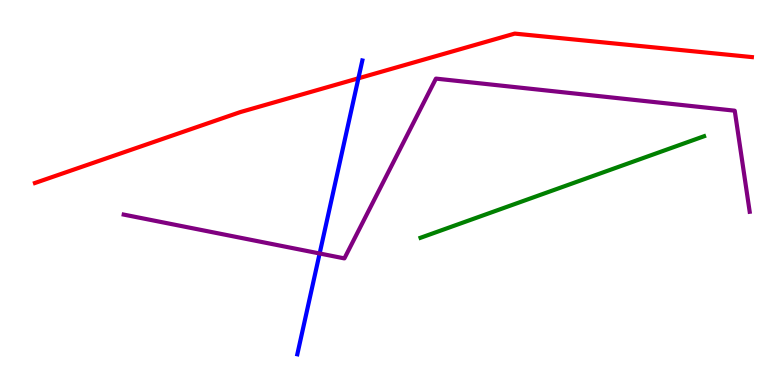[{'lines': ['blue', 'red'], 'intersections': [{'x': 4.62, 'y': 7.97}]}, {'lines': ['green', 'red'], 'intersections': []}, {'lines': ['purple', 'red'], 'intersections': []}, {'lines': ['blue', 'green'], 'intersections': []}, {'lines': ['blue', 'purple'], 'intersections': [{'x': 4.12, 'y': 3.42}]}, {'lines': ['green', 'purple'], 'intersections': []}]